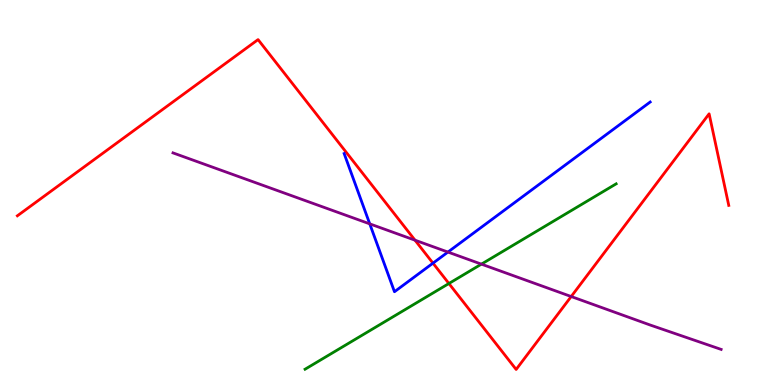[{'lines': ['blue', 'red'], 'intersections': [{'x': 5.59, 'y': 3.16}]}, {'lines': ['green', 'red'], 'intersections': [{'x': 5.79, 'y': 2.64}]}, {'lines': ['purple', 'red'], 'intersections': [{'x': 5.35, 'y': 3.76}, {'x': 7.37, 'y': 2.3}]}, {'lines': ['blue', 'green'], 'intersections': []}, {'lines': ['blue', 'purple'], 'intersections': [{'x': 4.77, 'y': 4.19}, {'x': 5.78, 'y': 3.45}]}, {'lines': ['green', 'purple'], 'intersections': [{'x': 6.21, 'y': 3.14}]}]